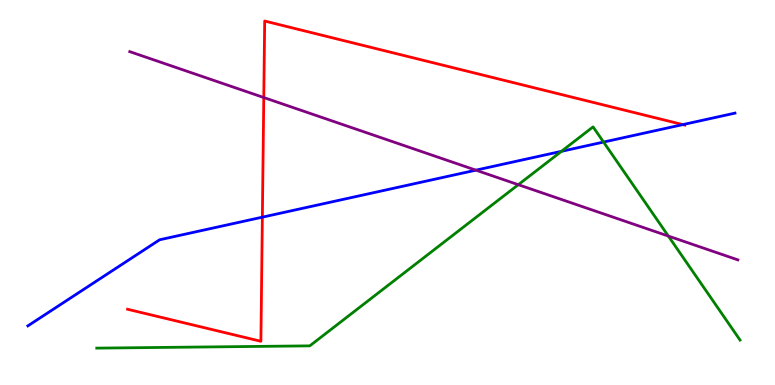[{'lines': ['blue', 'red'], 'intersections': [{'x': 3.39, 'y': 4.36}, {'x': 8.81, 'y': 6.76}]}, {'lines': ['green', 'red'], 'intersections': []}, {'lines': ['purple', 'red'], 'intersections': [{'x': 3.4, 'y': 7.47}]}, {'lines': ['blue', 'green'], 'intersections': [{'x': 7.24, 'y': 6.07}, {'x': 7.79, 'y': 6.31}]}, {'lines': ['blue', 'purple'], 'intersections': [{'x': 6.14, 'y': 5.58}]}, {'lines': ['green', 'purple'], 'intersections': [{'x': 6.69, 'y': 5.2}, {'x': 8.62, 'y': 3.87}]}]